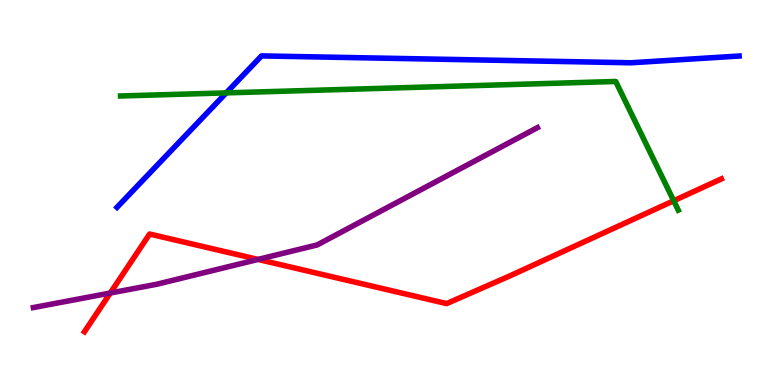[{'lines': ['blue', 'red'], 'intersections': []}, {'lines': ['green', 'red'], 'intersections': [{'x': 8.69, 'y': 4.79}]}, {'lines': ['purple', 'red'], 'intersections': [{'x': 1.42, 'y': 2.39}, {'x': 3.33, 'y': 3.26}]}, {'lines': ['blue', 'green'], 'intersections': [{'x': 2.92, 'y': 7.59}]}, {'lines': ['blue', 'purple'], 'intersections': []}, {'lines': ['green', 'purple'], 'intersections': []}]